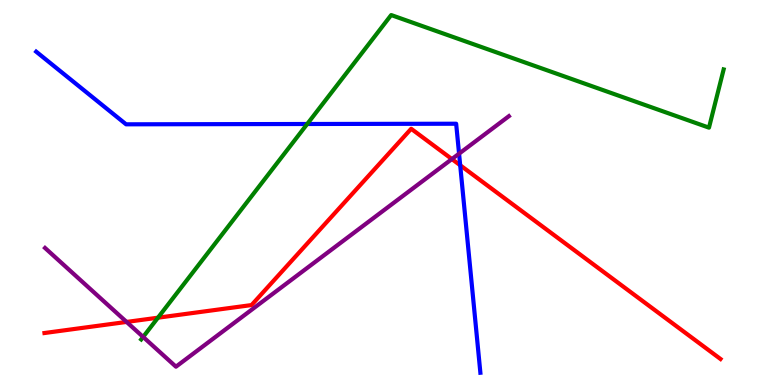[{'lines': ['blue', 'red'], 'intersections': [{'x': 5.94, 'y': 5.71}]}, {'lines': ['green', 'red'], 'intersections': [{'x': 2.04, 'y': 1.75}]}, {'lines': ['purple', 'red'], 'intersections': [{'x': 1.63, 'y': 1.64}, {'x': 5.83, 'y': 5.87}]}, {'lines': ['blue', 'green'], 'intersections': [{'x': 3.96, 'y': 6.78}]}, {'lines': ['blue', 'purple'], 'intersections': [{'x': 5.92, 'y': 6.01}]}, {'lines': ['green', 'purple'], 'intersections': [{'x': 1.85, 'y': 1.25}]}]